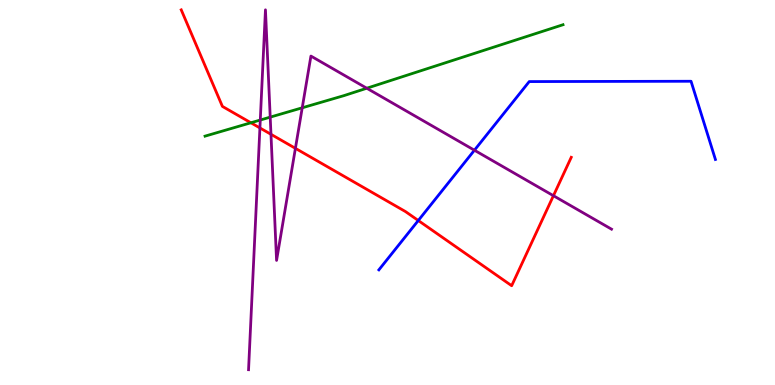[{'lines': ['blue', 'red'], 'intersections': [{'x': 5.4, 'y': 4.27}]}, {'lines': ['green', 'red'], 'intersections': [{'x': 3.24, 'y': 6.81}]}, {'lines': ['purple', 'red'], 'intersections': [{'x': 3.35, 'y': 6.68}, {'x': 3.5, 'y': 6.51}, {'x': 3.81, 'y': 6.15}, {'x': 7.14, 'y': 4.92}]}, {'lines': ['blue', 'green'], 'intersections': []}, {'lines': ['blue', 'purple'], 'intersections': [{'x': 6.12, 'y': 6.1}]}, {'lines': ['green', 'purple'], 'intersections': [{'x': 3.36, 'y': 6.88}, {'x': 3.49, 'y': 6.96}, {'x': 3.9, 'y': 7.2}, {'x': 4.73, 'y': 7.71}]}]